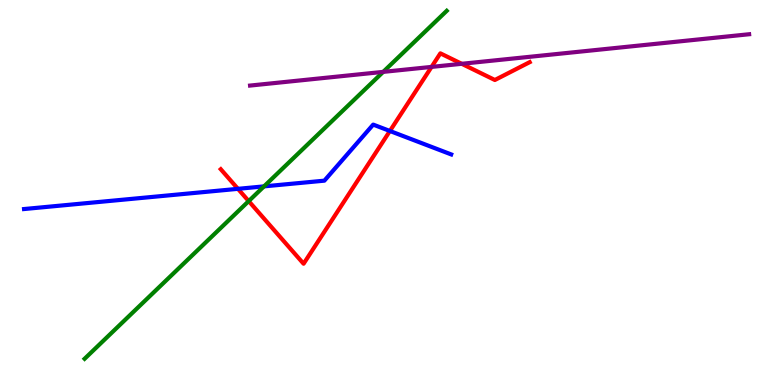[{'lines': ['blue', 'red'], 'intersections': [{'x': 3.07, 'y': 5.1}, {'x': 5.03, 'y': 6.6}]}, {'lines': ['green', 'red'], 'intersections': [{'x': 3.21, 'y': 4.78}]}, {'lines': ['purple', 'red'], 'intersections': [{'x': 5.57, 'y': 8.26}, {'x': 5.96, 'y': 8.34}]}, {'lines': ['blue', 'green'], 'intersections': [{'x': 3.41, 'y': 5.16}]}, {'lines': ['blue', 'purple'], 'intersections': []}, {'lines': ['green', 'purple'], 'intersections': [{'x': 4.94, 'y': 8.13}]}]